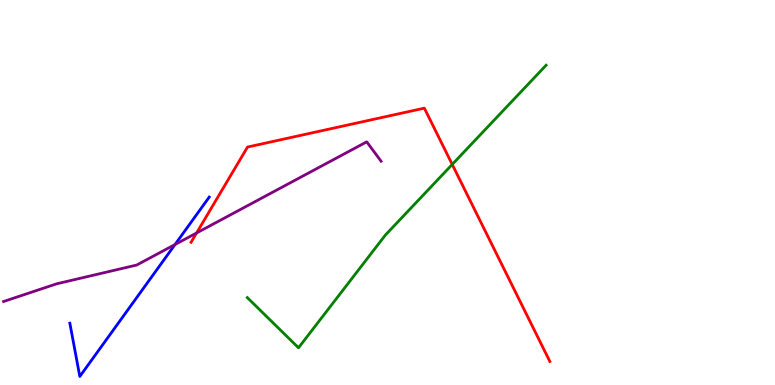[{'lines': ['blue', 'red'], 'intersections': []}, {'lines': ['green', 'red'], 'intersections': [{'x': 5.84, 'y': 5.73}]}, {'lines': ['purple', 'red'], 'intersections': [{'x': 2.54, 'y': 3.95}]}, {'lines': ['blue', 'green'], 'intersections': []}, {'lines': ['blue', 'purple'], 'intersections': [{'x': 2.26, 'y': 3.65}]}, {'lines': ['green', 'purple'], 'intersections': []}]